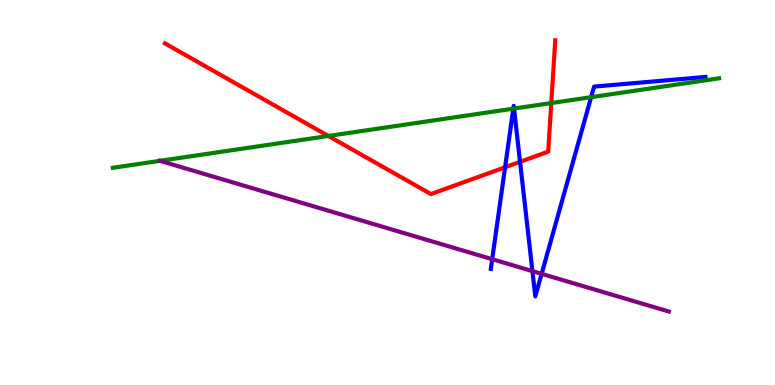[{'lines': ['blue', 'red'], 'intersections': [{'x': 6.52, 'y': 5.66}, {'x': 6.71, 'y': 5.8}]}, {'lines': ['green', 'red'], 'intersections': [{'x': 4.24, 'y': 6.47}, {'x': 7.11, 'y': 7.32}]}, {'lines': ['purple', 'red'], 'intersections': []}, {'lines': ['blue', 'green'], 'intersections': [{'x': 6.62, 'y': 7.18}, {'x': 6.63, 'y': 7.18}, {'x': 7.63, 'y': 7.48}]}, {'lines': ['blue', 'purple'], 'intersections': [{'x': 6.35, 'y': 3.27}, {'x': 6.87, 'y': 2.96}, {'x': 6.99, 'y': 2.89}]}, {'lines': ['green', 'purple'], 'intersections': [{'x': 2.06, 'y': 5.82}]}]